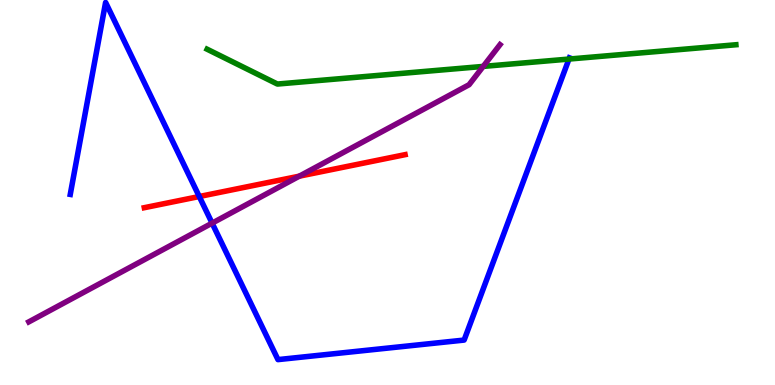[{'lines': ['blue', 'red'], 'intersections': [{'x': 2.57, 'y': 4.9}]}, {'lines': ['green', 'red'], 'intersections': []}, {'lines': ['purple', 'red'], 'intersections': [{'x': 3.86, 'y': 5.42}]}, {'lines': ['blue', 'green'], 'intersections': [{'x': 7.34, 'y': 8.47}]}, {'lines': ['blue', 'purple'], 'intersections': [{'x': 2.74, 'y': 4.2}]}, {'lines': ['green', 'purple'], 'intersections': [{'x': 6.24, 'y': 8.28}]}]